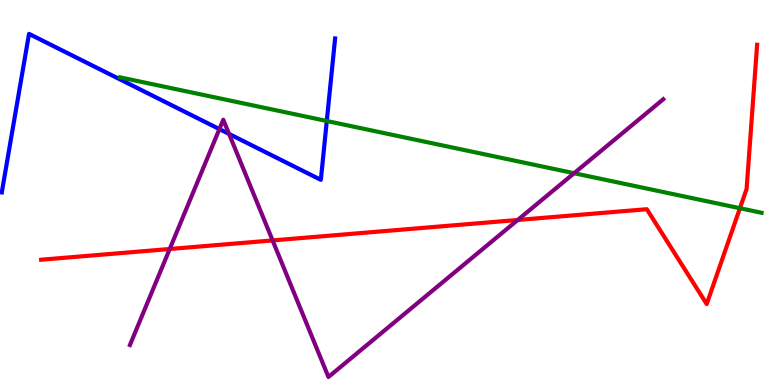[{'lines': ['blue', 'red'], 'intersections': []}, {'lines': ['green', 'red'], 'intersections': [{'x': 9.55, 'y': 4.59}]}, {'lines': ['purple', 'red'], 'intersections': [{'x': 2.19, 'y': 3.53}, {'x': 3.52, 'y': 3.76}, {'x': 6.68, 'y': 4.29}]}, {'lines': ['blue', 'green'], 'intersections': [{'x': 4.22, 'y': 6.86}]}, {'lines': ['blue', 'purple'], 'intersections': [{'x': 2.83, 'y': 6.65}, {'x': 2.96, 'y': 6.52}]}, {'lines': ['green', 'purple'], 'intersections': [{'x': 7.41, 'y': 5.5}]}]